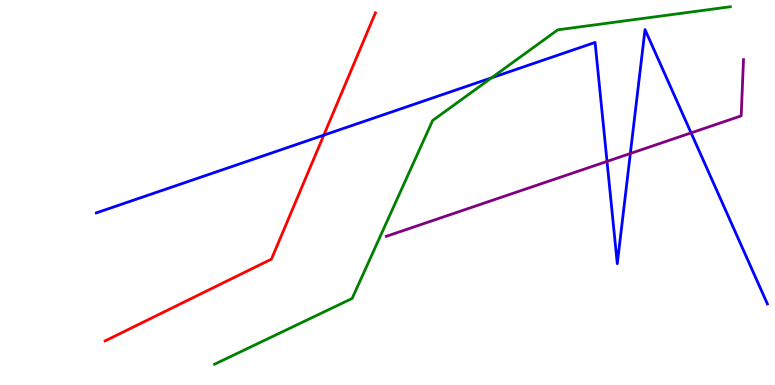[{'lines': ['blue', 'red'], 'intersections': [{'x': 4.18, 'y': 6.49}]}, {'lines': ['green', 'red'], 'intersections': []}, {'lines': ['purple', 'red'], 'intersections': []}, {'lines': ['blue', 'green'], 'intersections': [{'x': 6.34, 'y': 7.98}]}, {'lines': ['blue', 'purple'], 'intersections': [{'x': 7.83, 'y': 5.81}, {'x': 8.13, 'y': 6.01}, {'x': 8.92, 'y': 6.55}]}, {'lines': ['green', 'purple'], 'intersections': []}]